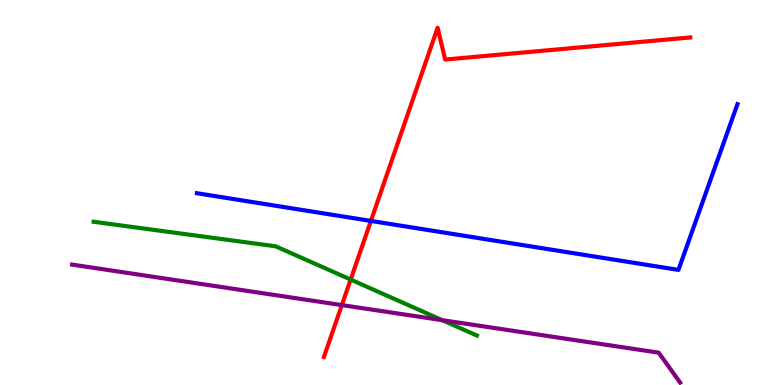[{'lines': ['blue', 'red'], 'intersections': [{'x': 4.79, 'y': 4.26}]}, {'lines': ['green', 'red'], 'intersections': [{'x': 4.52, 'y': 2.74}]}, {'lines': ['purple', 'red'], 'intersections': [{'x': 4.41, 'y': 2.08}]}, {'lines': ['blue', 'green'], 'intersections': []}, {'lines': ['blue', 'purple'], 'intersections': []}, {'lines': ['green', 'purple'], 'intersections': [{'x': 5.71, 'y': 1.68}]}]